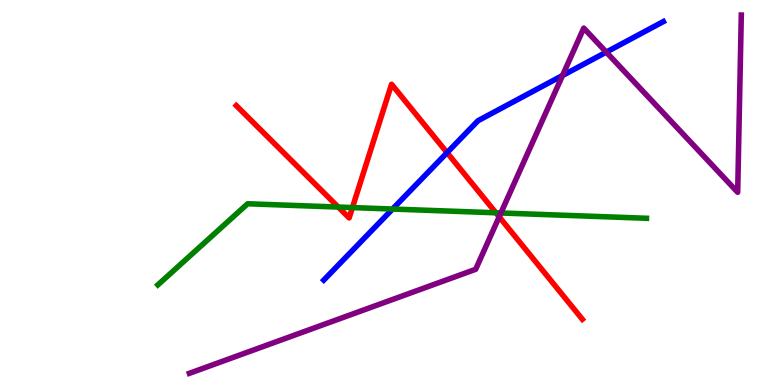[{'lines': ['blue', 'red'], 'intersections': [{'x': 5.77, 'y': 6.03}]}, {'lines': ['green', 'red'], 'intersections': [{'x': 4.36, 'y': 4.62}, {'x': 4.55, 'y': 4.61}, {'x': 6.4, 'y': 4.47}]}, {'lines': ['purple', 'red'], 'intersections': [{'x': 6.44, 'y': 4.37}]}, {'lines': ['blue', 'green'], 'intersections': [{'x': 5.06, 'y': 4.57}]}, {'lines': ['blue', 'purple'], 'intersections': [{'x': 7.26, 'y': 8.04}, {'x': 7.82, 'y': 8.65}]}, {'lines': ['green', 'purple'], 'intersections': [{'x': 6.46, 'y': 4.47}]}]